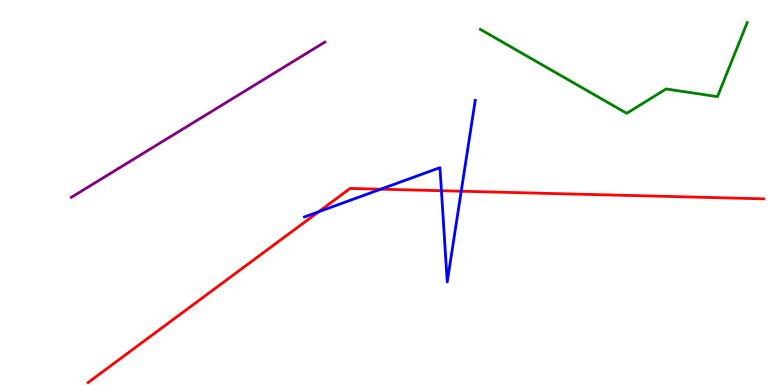[{'lines': ['blue', 'red'], 'intersections': [{'x': 4.11, 'y': 4.5}, {'x': 4.91, 'y': 5.09}, {'x': 5.7, 'y': 5.05}, {'x': 5.95, 'y': 5.03}]}, {'lines': ['green', 'red'], 'intersections': []}, {'lines': ['purple', 'red'], 'intersections': []}, {'lines': ['blue', 'green'], 'intersections': []}, {'lines': ['blue', 'purple'], 'intersections': []}, {'lines': ['green', 'purple'], 'intersections': []}]